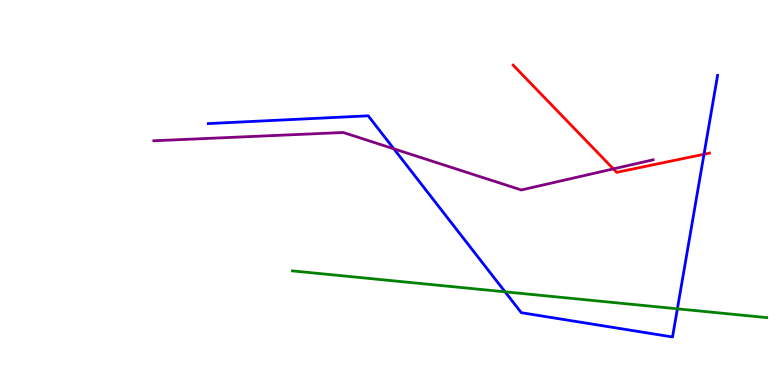[{'lines': ['blue', 'red'], 'intersections': [{'x': 9.08, 'y': 5.99}]}, {'lines': ['green', 'red'], 'intersections': []}, {'lines': ['purple', 'red'], 'intersections': [{'x': 7.91, 'y': 5.61}]}, {'lines': ['blue', 'green'], 'intersections': [{'x': 6.52, 'y': 2.42}, {'x': 8.74, 'y': 1.98}]}, {'lines': ['blue', 'purple'], 'intersections': [{'x': 5.08, 'y': 6.13}]}, {'lines': ['green', 'purple'], 'intersections': []}]